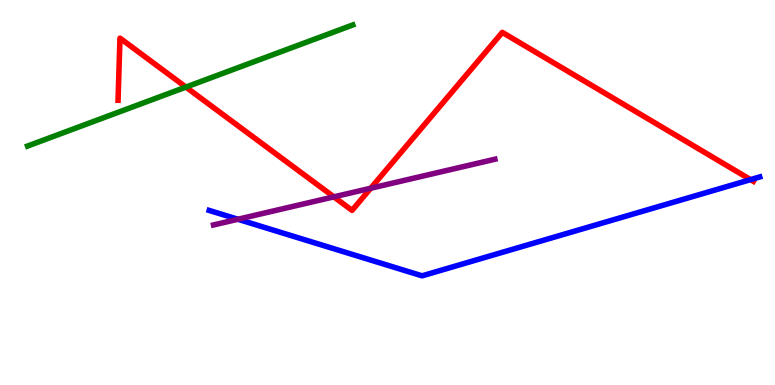[{'lines': ['blue', 'red'], 'intersections': [{'x': 9.68, 'y': 5.33}]}, {'lines': ['green', 'red'], 'intersections': [{'x': 2.4, 'y': 7.74}]}, {'lines': ['purple', 'red'], 'intersections': [{'x': 4.31, 'y': 4.89}, {'x': 4.78, 'y': 5.11}]}, {'lines': ['blue', 'green'], 'intersections': []}, {'lines': ['blue', 'purple'], 'intersections': [{'x': 3.07, 'y': 4.3}]}, {'lines': ['green', 'purple'], 'intersections': []}]